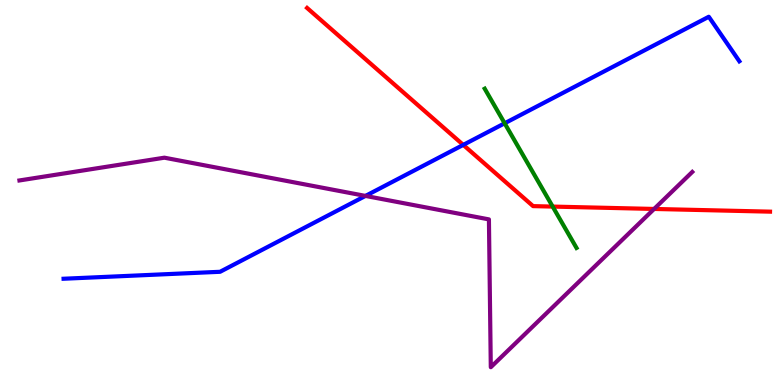[{'lines': ['blue', 'red'], 'intersections': [{'x': 5.98, 'y': 6.24}]}, {'lines': ['green', 'red'], 'intersections': [{'x': 7.13, 'y': 4.63}]}, {'lines': ['purple', 'red'], 'intersections': [{'x': 8.44, 'y': 4.57}]}, {'lines': ['blue', 'green'], 'intersections': [{'x': 6.51, 'y': 6.8}]}, {'lines': ['blue', 'purple'], 'intersections': [{'x': 4.72, 'y': 4.91}]}, {'lines': ['green', 'purple'], 'intersections': []}]